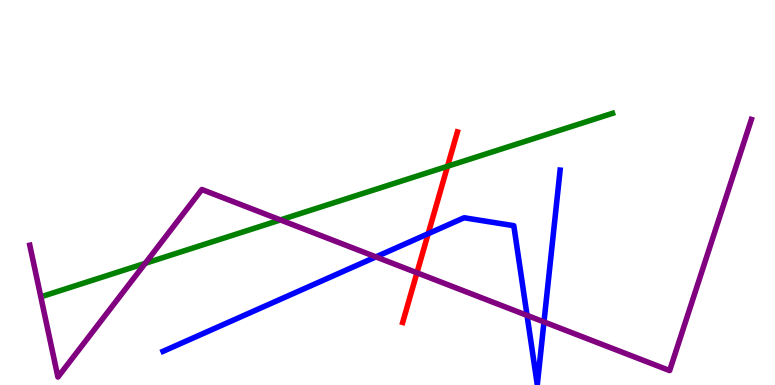[{'lines': ['blue', 'red'], 'intersections': [{'x': 5.52, 'y': 3.93}]}, {'lines': ['green', 'red'], 'intersections': [{'x': 5.77, 'y': 5.68}]}, {'lines': ['purple', 'red'], 'intersections': [{'x': 5.38, 'y': 2.92}]}, {'lines': ['blue', 'green'], 'intersections': []}, {'lines': ['blue', 'purple'], 'intersections': [{'x': 4.85, 'y': 3.33}, {'x': 6.8, 'y': 1.81}, {'x': 7.02, 'y': 1.64}]}, {'lines': ['green', 'purple'], 'intersections': [{'x': 1.87, 'y': 3.16}, {'x': 3.62, 'y': 4.29}]}]